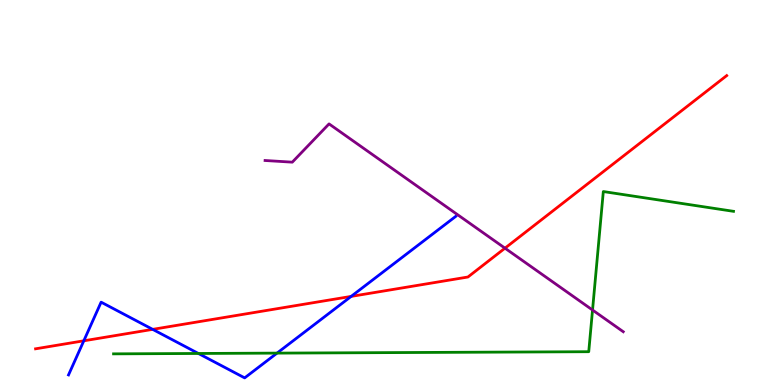[{'lines': ['blue', 'red'], 'intersections': [{'x': 1.08, 'y': 1.15}, {'x': 1.97, 'y': 1.45}, {'x': 4.53, 'y': 2.3}]}, {'lines': ['green', 'red'], 'intersections': []}, {'lines': ['purple', 'red'], 'intersections': [{'x': 6.52, 'y': 3.55}]}, {'lines': ['blue', 'green'], 'intersections': [{'x': 2.56, 'y': 0.819}, {'x': 3.57, 'y': 0.828}]}, {'lines': ['blue', 'purple'], 'intersections': []}, {'lines': ['green', 'purple'], 'intersections': [{'x': 7.65, 'y': 1.95}]}]